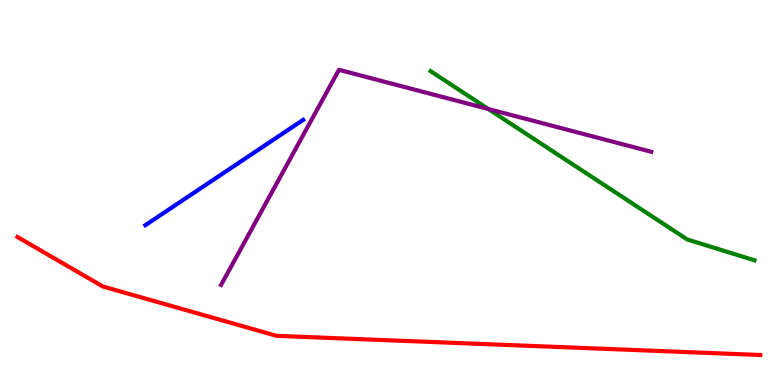[{'lines': ['blue', 'red'], 'intersections': []}, {'lines': ['green', 'red'], 'intersections': []}, {'lines': ['purple', 'red'], 'intersections': []}, {'lines': ['blue', 'green'], 'intersections': []}, {'lines': ['blue', 'purple'], 'intersections': []}, {'lines': ['green', 'purple'], 'intersections': [{'x': 6.3, 'y': 7.17}]}]